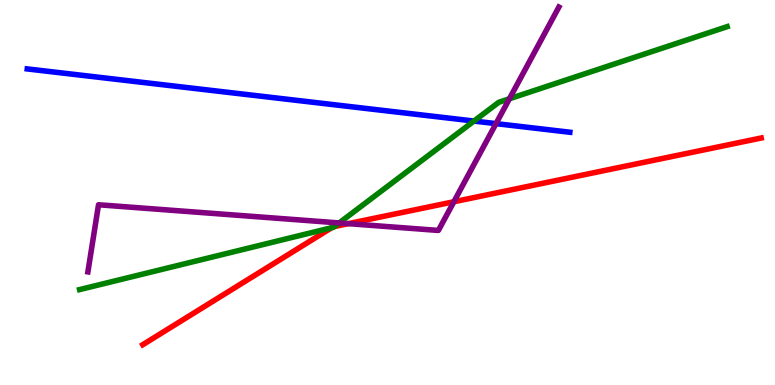[{'lines': ['blue', 'red'], 'intersections': []}, {'lines': ['green', 'red'], 'intersections': [{'x': 4.28, 'y': 4.09}, {'x': 4.31, 'y': 4.12}]}, {'lines': ['purple', 'red'], 'intersections': [{'x': 4.49, 'y': 4.19}, {'x': 5.86, 'y': 4.76}]}, {'lines': ['blue', 'green'], 'intersections': [{'x': 6.12, 'y': 6.86}]}, {'lines': ['blue', 'purple'], 'intersections': [{'x': 6.4, 'y': 6.79}]}, {'lines': ['green', 'purple'], 'intersections': [{'x': 4.38, 'y': 4.21}, {'x': 6.57, 'y': 7.43}]}]